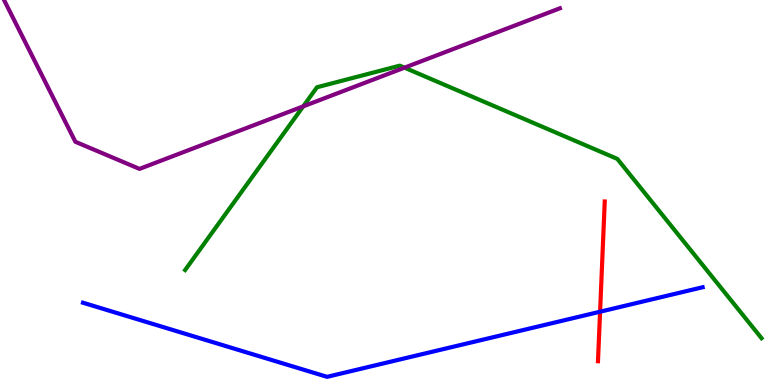[{'lines': ['blue', 'red'], 'intersections': [{'x': 7.74, 'y': 1.9}]}, {'lines': ['green', 'red'], 'intersections': []}, {'lines': ['purple', 'red'], 'intersections': []}, {'lines': ['blue', 'green'], 'intersections': []}, {'lines': ['blue', 'purple'], 'intersections': []}, {'lines': ['green', 'purple'], 'intersections': [{'x': 3.91, 'y': 7.24}, {'x': 5.22, 'y': 8.24}]}]